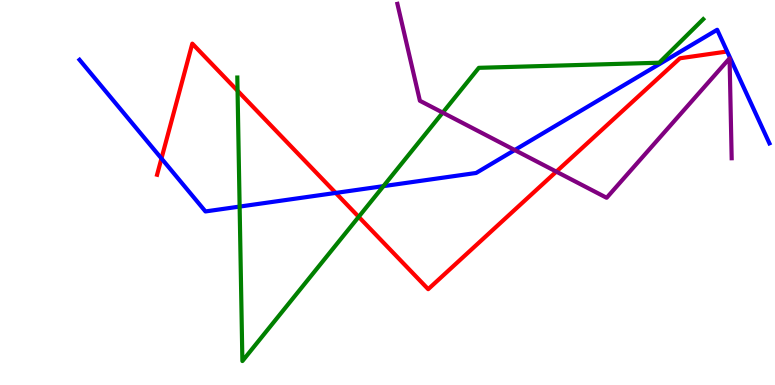[{'lines': ['blue', 'red'], 'intersections': [{'x': 2.08, 'y': 5.88}, {'x': 4.33, 'y': 4.99}]}, {'lines': ['green', 'red'], 'intersections': [{'x': 3.07, 'y': 7.64}, {'x': 4.63, 'y': 4.37}]}, {'lines': ['purple', 'red'], 'intersections': [{'x': 7.18, 'y': 5.54}]}, {'lines': ['blue', 'green'], 'intersections': [{'x': 3.09, 'y': 4.63}, {'x': 4.95, 'y': 5.17}]}, {'lines': ['blue', 'purple'], 'intersections': [{'x': 6.64, 'y': 6.1}]}, {'lines': ['green', 'purple'], 'intersections': [{'x': 5.71, 'y': 7.07}]}]